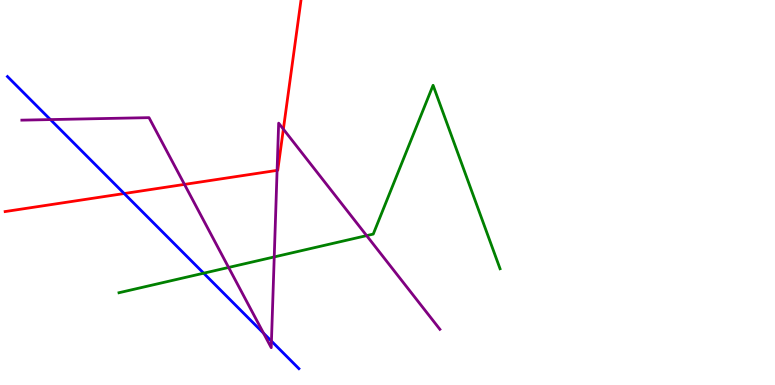[{'lines': ['blue', 'red'], 'intersections': [{'x': 1.6, 'y': 4.97}]}, {'lines': ['green', 'red'], 'intersections': []}, {'lines': ['purple', 'red'], 'intersections': [{'x': 2.38, 'y': 5.21}, {'x': 3.58, 'y': 5.57}, {'x': 3.66, 'y': 6.65}]}, {'lines': ['blue', 'green'], 'intersections': [{'x': 2.63, 'y': 2.9}]}, {'lines': ['blue', 'purple'], 'intersections': [{'x': 0.65, 'y': 6.89}, {'x': 3.4, 'y': 1.35}, {'x': 3.5, 'y': 1.14}]}, {'lines': ['green', 'purple'], 'intersections': [{'x': 2.95, 'y': 3.05}, {'x': 3.54, 'y': 3.33}, {'x': 4.73, 'y': 3.88}]}]